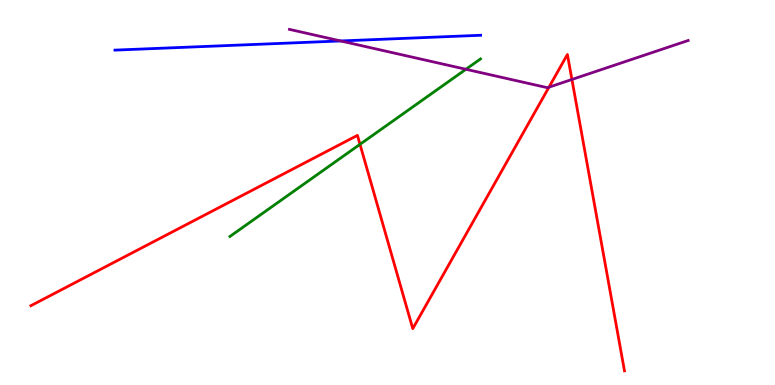[{'lines': ['blue', 'red'], 'intersections': []}, {'lines': ['green', 'red'], 'intersections': [{'x': 4.65, 'y': 6.25}]}, {'lines': ['purple', 'red'], 'intersections': [{'x': 7.08, 'y': 7.74}, {'x': 7.38, 'y': 7.94}]}, {'lines': ['blue', 'green'], 'intersections': []}, {'lines': ['blue', 'purple'], 'intersections': [{'x': 4.4, 'y': 8.94}]}, {'lines': ['green', 'purple'], 'intersections': [{'x': 6.01, 'y': 8.2}]}]